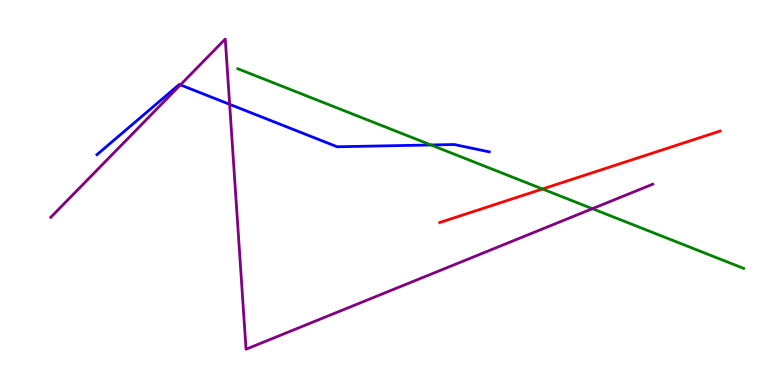[{'lines': ['blue', 'red'], 'intersections': []}, {'lines': ['green', 'red'], 'intersections': [{'x': 7.0, 'y': 5.09}]}, {'lines': ['purple', 'red'], 'intersections': []}, {'lines': ['blue', 'green'], 'intersections': [{'x': 5.56, 'y': 6.23}]}, {'lines': ['blue', 'purple'], 'intersections': [{'x': 2.33, 'y': 7.8}, {'x': 2.96, 'y': 7.29}]}, {'lines': ['green', 'purple'], 'intersections': [{'x': 7.64, 'y': 4.58}]}]